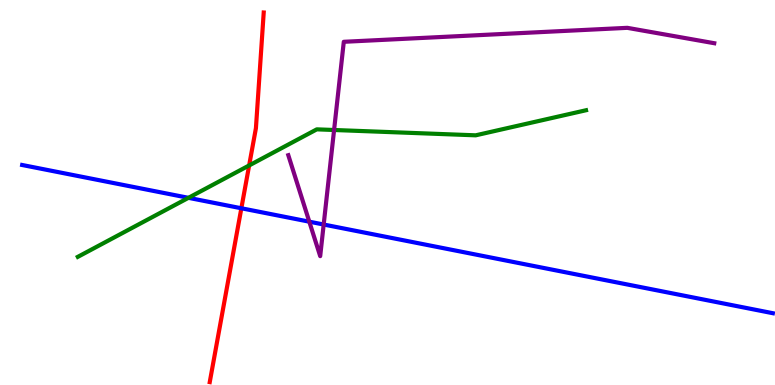[{'lines': ['blue', 'red'], 'intersections': [{'x': 3.11, 'y': 4.59}]}, {'lines': ['green', 'red'], 'intersections': [{'x': 3.21, 'y': 5.7}]}, {'lines': ['purple', 'red'], 'intersections': []}, {'lines': ['blue', 'green'], 'intersections': [{'x': 2.43, 'y': 4.86}]}, {'lines': ['blue', 'purple'], 'intersections': [{'x': 3.99, 'y': 4.24}, {'x': 4.18, 'y': 4.17}]}, {'lines': ['green', 'purple'], 'intersections': [{'x': 4.31, 'y': 6.62}]}]